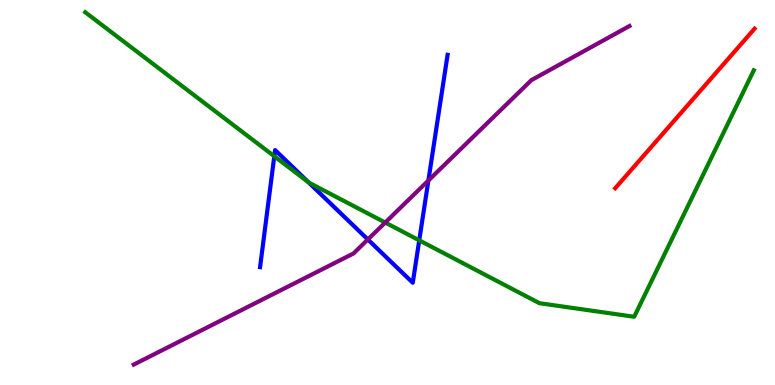[{'lines': ['blue', 'red'], 'intersections': []}, {'lines': ['green', 'red'], 'intersections': []}, {'lines': ['purple', 'red'], 'intersections': []}, {'lines': ['blue', 'green'], 'intersections': [{'x': 3.54, 'y': 5.94}, {'x': 3.98, 'y': 5.26}, {'x': 5.41, 'y': 3.76}]}, {'lines': ['blue', 'purple'], 'intersections': [{'x': 4.75, 'y': 3.78}, {'x': 5.53, 'y': 5.31}]}, {'lines': ['green', 'purple'], 'intersections': [{'x': 4.97, 'y': 4.22}]}]